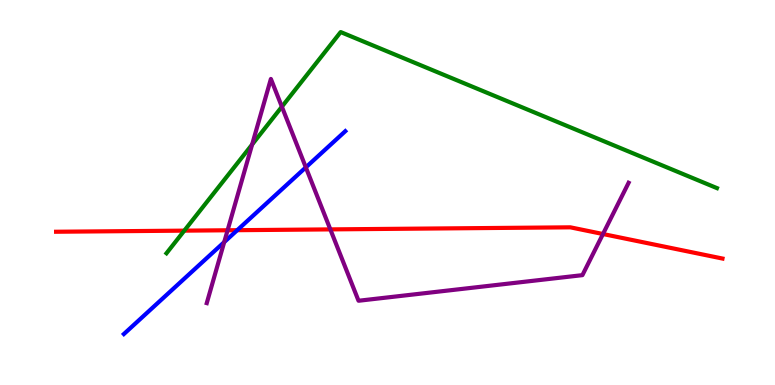[{'lines': ['blue', 'red'], 'intersections': [{'x': 3.06, 'y': 4.02}]}, {'lines': ['green', 'red'], 'intersections': [{'x': 2.38, 'y': 4.01}]}, {'lines': ['purple', 'red'], 'intersections': [{'x': 2.94, 'y': 4.02}, {'x': 4.26, 'y': 4.04}, {'x': 7.78, 'y': 3.92}]}, {'lines': ['blue', 'green'], 'intersections': []}, {'lines': ['blue', 'purple'], 'intersections': [{'x': 2.89, 'y': 3.71}, {'x': 3.95, 'y': 5.65}]}, {'lines': ['green', 'purple'], 'intersections': [{'x': 3.25, 'y': 6.25}, {'x': 3.64, 'y': 7.23}]}]